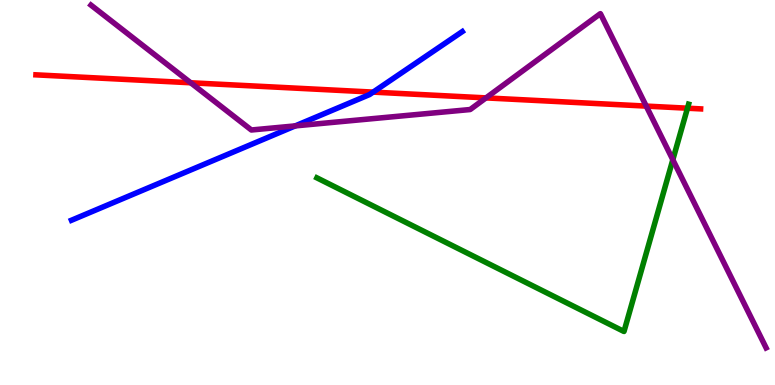[{'lines': ['blue', 'red'], 'intersections': [{'x': 4.81, 'y': 7.61}]}, {'lines': ['green', 'red'], 'intersections': [{'x': 8.87, 'y': 7.19}]}, {'lines': ['purple', 'red'], 'intersections': [{'x': 2.46, 'y': 7.85}, {'x': 6.27, 'y': 7.46}, {'x': 8.34, 'y': 7.24}]}, {'lines': ['blue', 'green'], 'intersections': []}, {'lines': ['blue', 'purple'], 'intersections': [{'x': 3.81, 'y': 6.73}]}, {'lines': ['green', 'purple'], 'intersections': [{'x': 8.68, 'y': 5.85}]}]